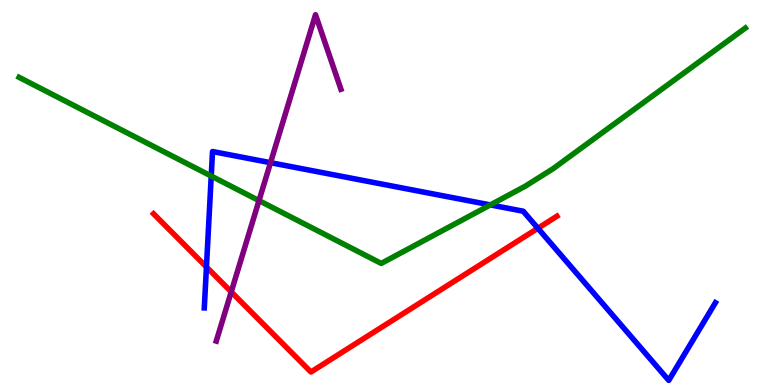[{'lines': ['blue', 'red'], 'intersections': [{'x': 2.66, 'y': 3.07}, {'x': 6.94, 'y': 4.07}]}, {'lines': ['green', 'red'], 'intersections': []}, {'lines': ['purple', 'red'], 'intersections': [{'x': 2.98, 'y': 2.42}]}, {'lines': ['blue', 'green'], 'intersections': [{'x': 2.73, 'y': 5.43}, {'x': 6.33, 'y': 4.68}]}, {'lines': ['blue', 'purple'], 'intersections': [{'x': 3.49, 'y': 5.77}]}, {'lines': ['green', 'purple'], 'intersections': [{'x': 3.34, 'y': 4.79}]}]